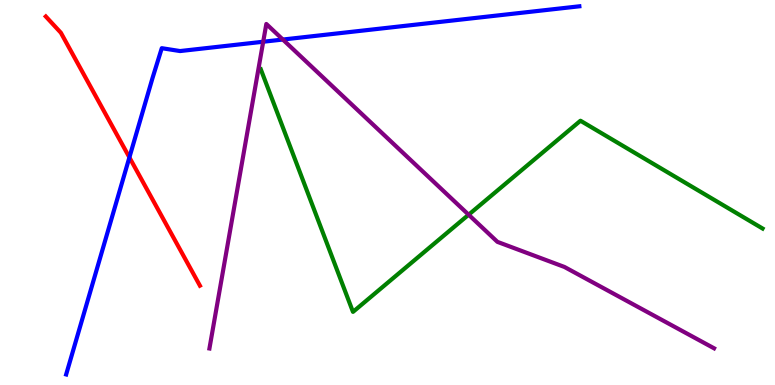[{'lines': ['blue', 'red'], 'intersections': [{'x': 1.67, 'y': 5.91}]}, {'lines': ['green', 'red'], 'intersections': []}, {'lines': ['purple', 'red'], 'intersections': []}, {'lines': ['blue', 'green'], 'intersections': []}, {'lines': ['blue', 'purple'], 'intersections': [{'x': 3.4, 'y': 8.92}, {'x': 3.65, 'y': 8.97}]}, {'lines': ['green', 'purple'], 'intersections': [{'x': 6.05, 'y': 4.42}]}]